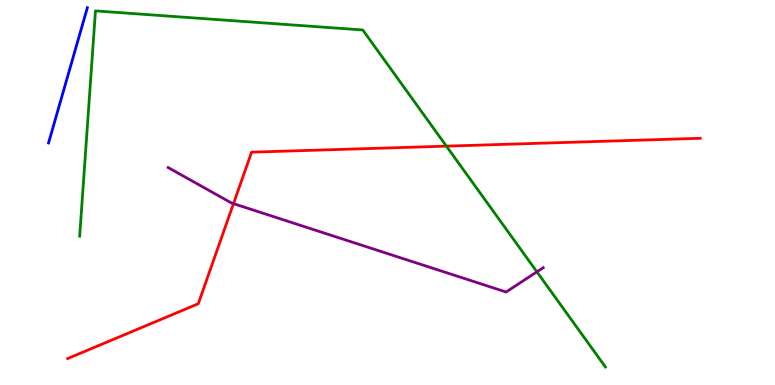[{'lines': ['blue', 'red'], 'intersections': []}, {'lines': ['green', 'red'], 'intersections': [{'x': 5.76, 'y': 6.2}]}, {'lines': ['purple', 'red'], 'intersections': [{'x': 3.01, 'y': 4.71}]}, {'lines': ['blue', 'green'], 'intersections': []}, {'lines': ['blue', 'purple'], 'intersections': []}, {'lines': ['green', 'purple'], 'intersections': [{'x': 6.93, 'y': 2.94}]}]